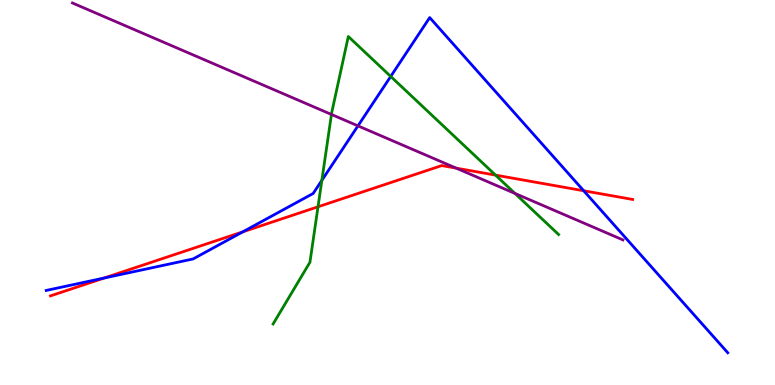[{'lines': ['blue', 'red'], 'intersections': [{'x': 1.34, 'y': 2.78}, {'x': 3.13, 'y': 3.98}, {'x': 7.53, 'y': 5.05}]}, {'lines': ['green', 'red'], 'intersections': [{'x': 4.1, 'y': 4.63}, {'x': 6.39, 'y': 5.45}]}, {'lines': ['purple', 'red'], 'intersections': [{'x': 5.89, 'y': 5.63}]}, {'lines': ['blue', 'green'], 'intersections': [{'x': 4.15, 'y': 5.32}, {'x': 5.04, 'y': 8.01}]}, {'lines': ['blue', 'purple'], 'intersections': [{'x': 4.62, 'y': 6.73}]}, {'lines': ['green', 'purple'], 'intersections': [{'x': 4.28, 'y': 7.03}, {'x': 6.64, 'y': 4.98}]}]